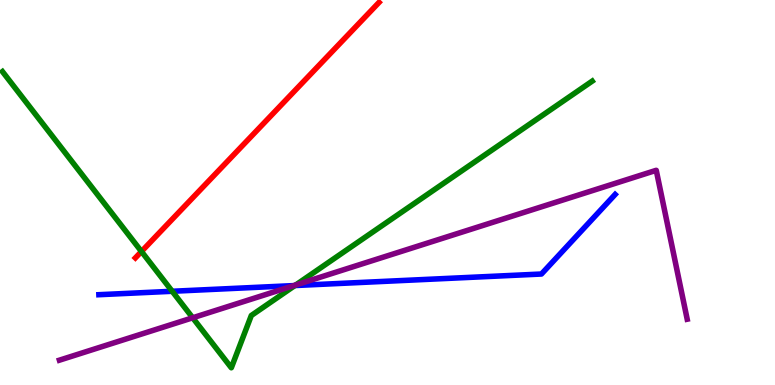[{'lines': ['blue', 'red'], 'intersections': []}, {'lines': ['green', 'red'], 'intersections': [{'x': 1.83, 'y': 3.47}]}, {'lines': ['purple', 'red'], 'intersections': []}, {'lines': ['blue', 'green'], 'intersections': [{'x': 2.22, 'y': 2.43}, {'x': 3.81, 'y': 2.58}]}, {'lines': ['blue', 'purple'], 'intersections': [{'x': 3.79, 'y': 2.58}]}, {'lines': ['green', 'purple'], 'intersections': [{'x': 2.49, 'y': 1.75}, {'x': 3.81, 'y': 2.6}]}]